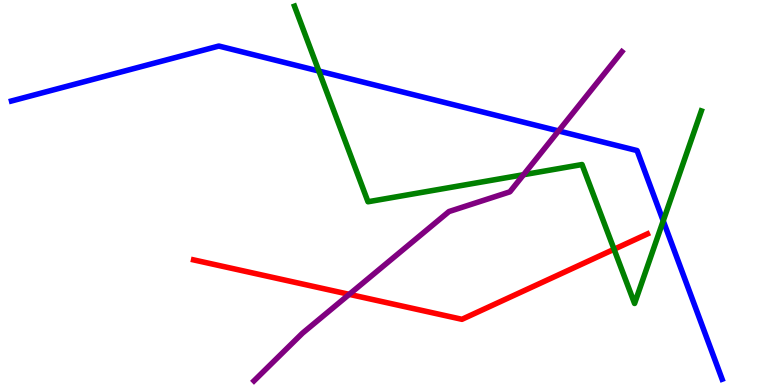[{'lines': ['blue', 'red'], 'intersections': []}, {'lines': ['green', 'red'], 'intersections': [{'x': 7.92, 'y': 3.53}]}, {'lines': ['purple', 'red'], 'intersections': [{'x': 4.51, 'y': 2.35}]}, {'lines': ['blue', 'green'], 'intersections': [{'x': 4.11, 'y': 8.15}, {'x': 8.56, 'y': 4.26}]}, {'lines': ['blue', 'purple'], 'intersections': [{'x': 7.21, 'y': 6.6}]}, {'lines': ['green', 'purple'], 'intersections': [{'x': 6.76, 'y': 5.46}]}]